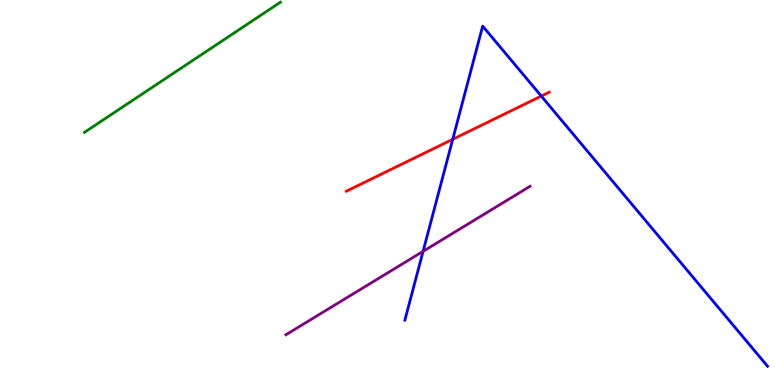[{'lines': ['blue', 'red'], 'intersections': [{'x': 5.84, 'y': 6.38}, {'x': 6.98, 'y': 7.5}]}, {'lines': ['green', 'red'], 'intersections': []}, {'lines': ['purple', 'red'], 'intersections': []}, {'lines': ['blue', 'green'], 'intersections': []}, {'lines': ['blue', 'purple'], 'intersections': [{'x': 5.46, 'y': 3.47}]}, {'lines': ['green', 'purple'], 'intersections': []}]